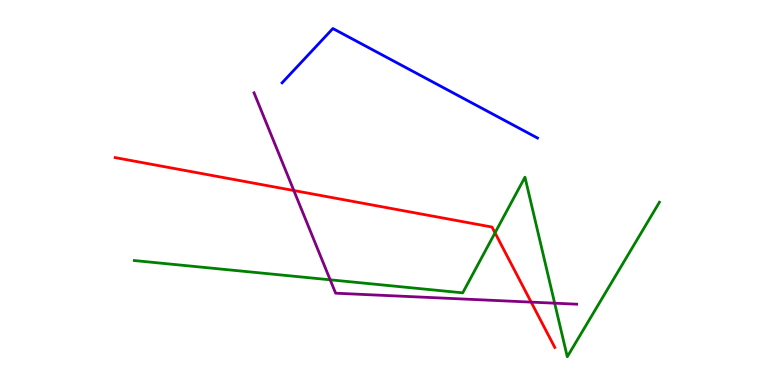[{'lines': ['blue', 'red'], 'intersections': []}, {'lines': ['green', 'red'], 'intersections': [{'x': 6.39, 'y': 3.95}]}, {'lines': ['purple', 'red'], 'intersections': [{'x': 3.79, 'y': 5.05}, {'x': 6.85, 'y': 2.15}]}, {'lines': ['blue', 'green'], 'intersections': []}, {'lines': ['blue', 'purple'], 'intersections': []}, {'lines': ['green', 'purple'], 'intersections': [{'x': 4.26, 'y': 2.73}, {'x': 7.16, 'y': 2.12}]}]